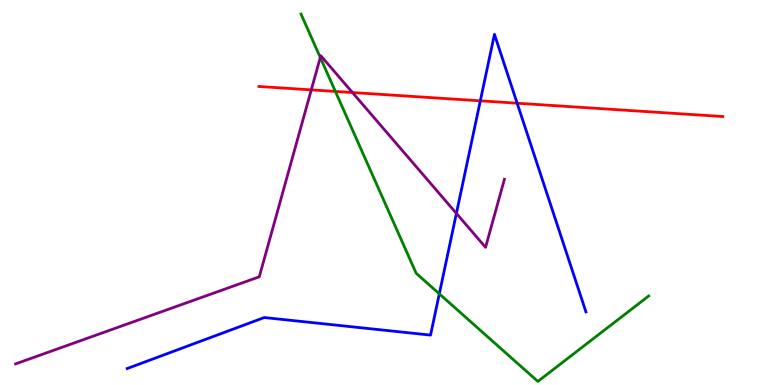[{'lines': ['blue', 'red'], 'intersections': [{'x': 6.2, 'y': 7.38}, {'x': 6.67, 'y': 7.32}]}, {'lines': ['green', 'red'], 'intersections': [{'x': 4.33, 'y': 7.63}]}, {'lines': ['purple', 'red'], 'intersections': [{'x': 4.02, 'y': 7.67}, {'x': 4.55, 'y': 7.6}]}, {'lines': ['blue', 'green'], 'intersections': [{'x': 5.67, 'y': 2.37}]}, {'lines': ['blue', 'purple'], 'intersections': [{'x': 5.89, 'y': 4.46}]}, {'lines': ['green', 'purple'], 'intersections': [{'x': 4.13, 'y': 8.51}]}]